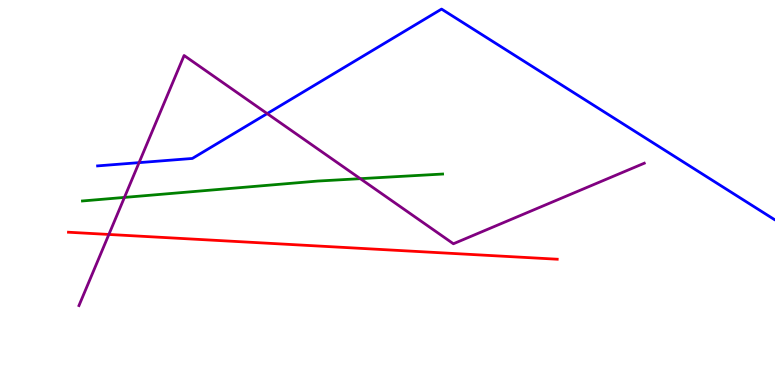[{'lines': ['blue', 'red'], 'intersections': []}, {'lines': ['green', 'red'], 'intersections': []}, {'lines': ['purple', 'red'], 'intersections': [{'x': 1.4, 'y': 3.91}]}, {'lines': ['blue', 'green'], 'intersections': []}, {'lines': ['blue', 'purple'], 'intersections': [{'x': 1.79, 'y': 5.78}, {'x': 3.45, 'y': 7.05}]}, {'lines': ['green', 'purple'], 'intersections': [{'x': 1.61, 'y': 4.87}, {'x': 4.65, 'y': 5.36}]}]